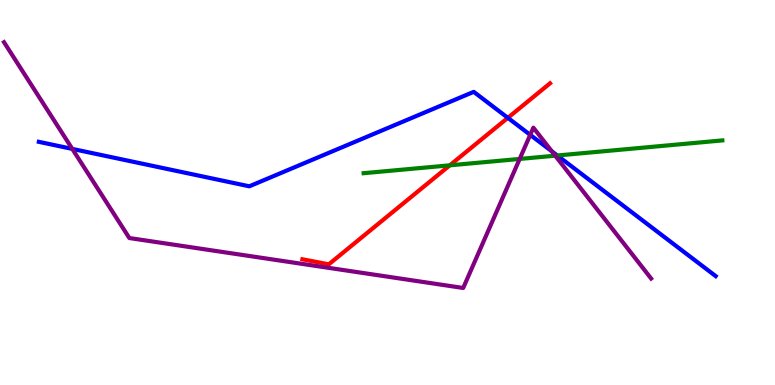[{'lines': ['blue', 'red'], 'intersections': [{'x': 6.55, 'y': 6.94}]}, {'lines': ['green', 'red'], 'intersections': [{'x': 5.8, 'y': 5.71}]}, {'lines': ['purple', 'red'], 'intersections': []}, {'lines': ['blue', 'green'], 'intersections': [{'x': 7.19, 'y': 5.96}]}, {'lines': ['blue', 'purple'], 'intersections': [{'x': 0.933, 'y': 6.13}, {'x': 6.84, 'y': 6.5}, {'x': 7.12, 'y': 6.07}]}, {'lines': ['green', 'purple'], 'intersections': [{'x': 6.71, 'y': 5.87}, {'x': 7.16, 'y': 5.96}]}]